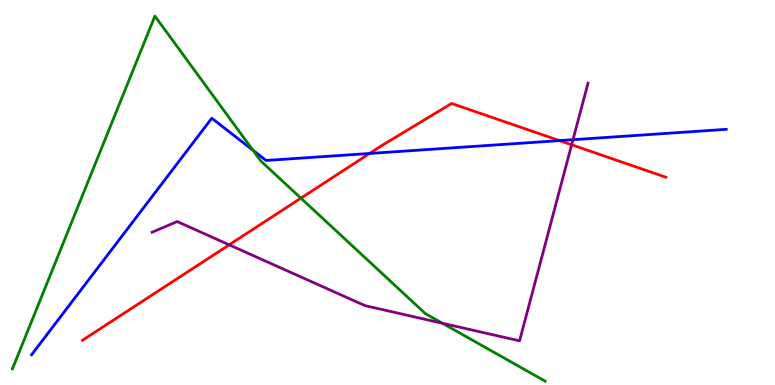[{'lines': ['blue', 'red'], 'intersections': [{'x': 4.77, 'y': 6.01}, {'x': 7.22, 'y': 6.35}]}, {'lines': ['green', 'red'], 'intersections': [{'x': 3.88, 'y': 4.85}]}, {'lines': ['purple', 'red'], 'intersections': [{'x': 2.96, 'y': 3.64}, {'x': 7.38, 'y': 6.24}]}, {'lines': ['blue', 'green'], 'intersections': [{'x': 3.26, 'y': 6.1}]}, {'lines': ['blue', 'purple'], 'intersections': [{'x': 7.39, 'y': 6.37}]}, {'lines': ['green', 'purple'], 'intersections': [{'x': 5.71, 'y': 1.6}]}]